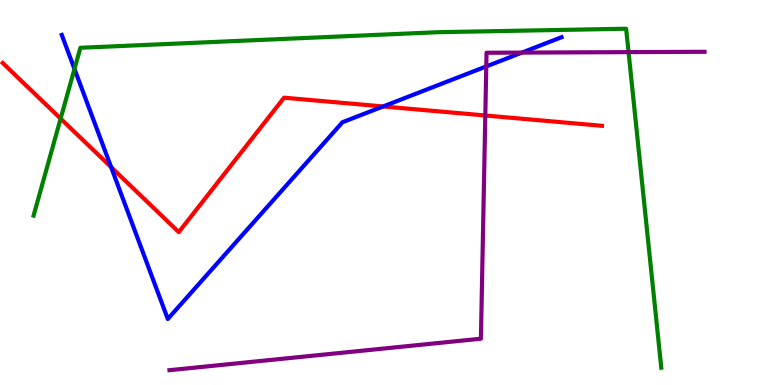[{'lines': ['blue', 'red'], 'intersections': [{'x': 1.43, 'y': 5.66}, {'x': 4.94, 'y': 7.23}]}, {'lines': ['green', 'red'], 'intersections': [{'x': 0.782, 'y': 6.92}]}, {'lines': ['purple', 'red'], 'intersections': [{'x': 6.26, 'y': 7.0}]}, {'lines': ['blue', 'green'], 'intersections': [{'x': 0.961, 'y': 8.21}]}, {'lines': ['blue', 'purple'], 'intersections': [{'x': 6.27, 'y': 8.27}, {'x': 6.73, 'y': 8.63}]}, {'lines': ['green', 'purple'], 'intersections': [{'x': 8.11, 'y': 8.65}]}]